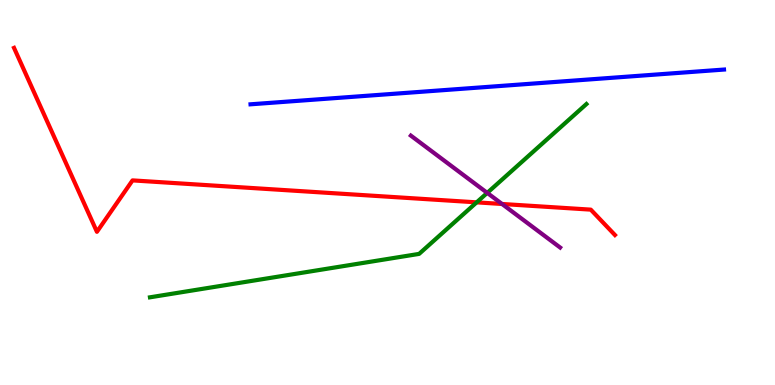[{'lines': ['blue', 'red'], 'intersections': []}, {'lines': ['green', 'red'], 'intersections': [{'x': 6.15, 'y': 4.74}]}, {'lines': ['purple', 'red'], 'intersections': [{'x': 6.48, 'y': 4.7}]}, {'lines': ['blue', 'green'], 'intersections': []}, {'lines': ['blue', 'purple'], 'intersections': []}, {'lines': ['green', 'purple'], 'intersections': [{'x': 6.29, 'y': 4.99}]}]